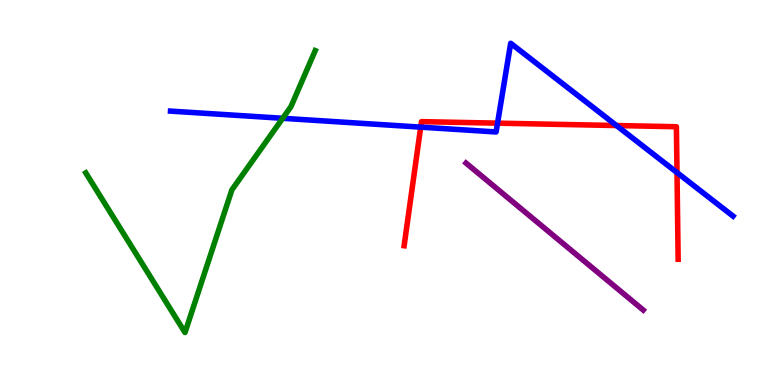[{'lines': ['blue', 'red'], 'intersections': [{'x': 5.43, 'y': 6.7}, {'x': 6.42, 'y': 6.8}, {'x': 7.95, 'y': 6.74}, {'x': 8.74, 'y': 5.52}]}, {'lines': ['green', 'red'], 'intersections': []}, {'lines': ['purple', 'red'], 'intersections': []}, {'lines': ['blue', 'green'], 'intersections': [{'x': 3.65, 'y': 6.93}]}, {'lines': ['blue', 'purple'], 'intersections': []}, {'lines': ['green', 'purple'], 'intersections': []}]